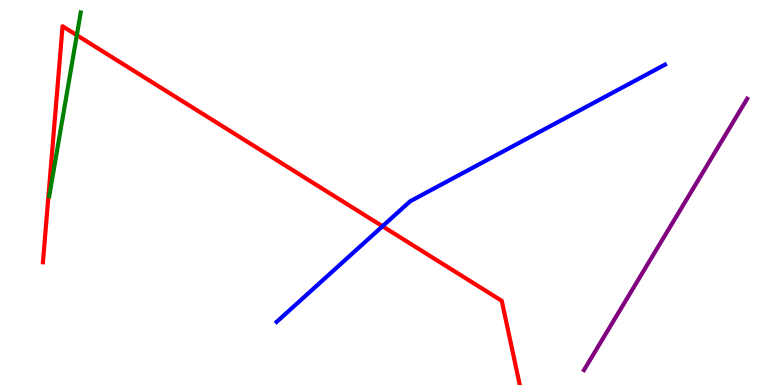[{'lines': ['blue', 'red'], 'intersections': [{'x': 4.94, 'y': 4.12}]}, {'lines': ['green', 'red'], 'intersections': [{'x': 0.991, 'y': 9.09}]}, {'lines': ['purple', 'red'], 'intersections': []}, {'lines': ['blue', 'green'], 'intersections': []}, {'lines': ['blue', 'purple'], 'intersections': []}, {'lines': ['green', 'purple'], 'intersections': []}]